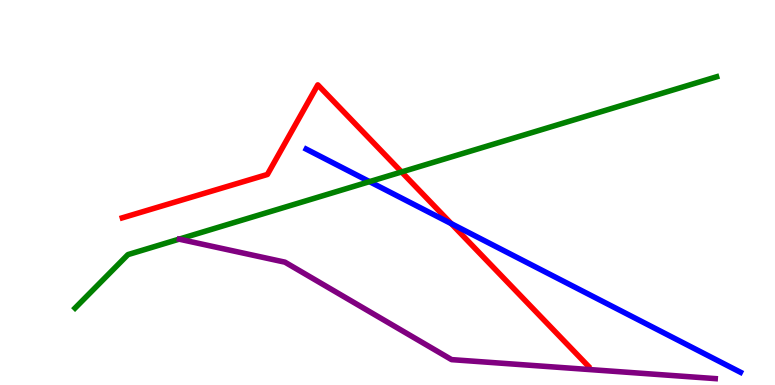[{'lines': ['blue', 'red'], 'intersections': [{'x': 5.82, 'y': 4.19}]}, {'lines': ['green', 'red'], 'intersections': [{'x': 5.18, 'y': 5.53}]}, {'lines': ['purple', 'red'], 'intersections': []}, {'lines': ['blue', 'green'], 'intersections': [{'x': 4.77, 'y': 5.28}]}, {'lines': ['blue', 'purple'], 'intersections': []}, {'lines': ['green', 'purple'], 'intersections': []}]